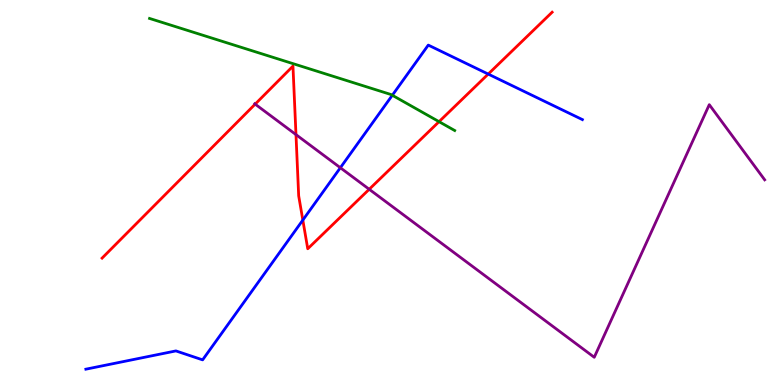[{'lines': ['blue', 'red'], 'intersections': [{'x': 3.91, 'y': 4.28}, {'x': 6.3, 'y': 8.08}]}, {'lines': ['green', 'red'], 'intersections': [{'x': 5.67, 'y': 6.84}]}, {'lines': ['purple', 'red'], 'intersections': [{'x': 3.29, 'y': 7.29}, {'x': 3.82, 'y': 6.5}, {'x': 4.76, 'y': 5.08}]}, {'lines': ['blue', 'green'], 'intersections': [{'x': 5.06, 'y': 7.53}]}, {'lines': ['blue', 'purple'], 'intersections': [{'x': 4.39, 'y': 5.64}]}, {'lines': ['green', 'purple'], 'intersections': []}]